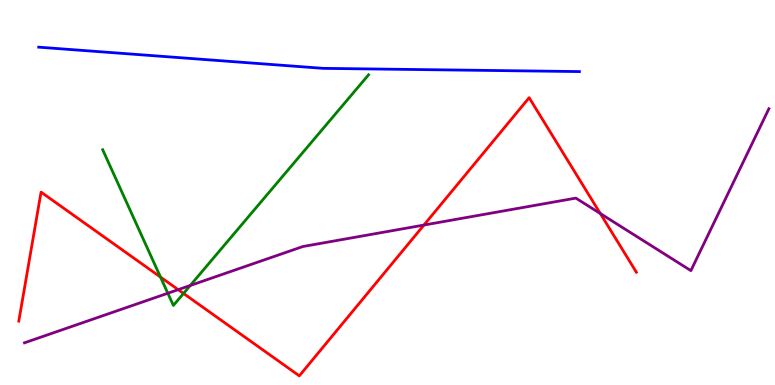[{'lines': ['blue', 'red'], 'intersections': []}, {'lines': ['green', 'red'], 'intersections': [{'x': 2.07, 'y': 2.8}, {'x': 2.37, 'y': 2.38}]}, {'lines': ['purple', 'red'], 'intersections': [{'x': 2.3, 'y': 2.48}, {'x': 5.47, 'y': 4.15}, {'x': 7.75, 'y': 4.45}]}, {'lines': ['blue', 'green'], 'intersections': []}, {'lines': ['blue', 'purple'], 'intersections': []}, {'lines': ['green', 'purple'], 'intersections': [{'x': 2.17, 'y': 2.38}, {'x': 2.45, 'y': 2.58}]}]